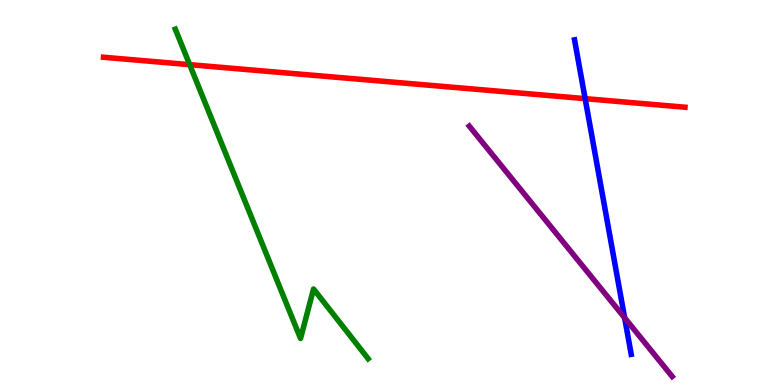[{'lines': ['blue', 'red'], 'intersections': [{'x': 7.55, 'y': 7.44}]}, {'lines': ['green', 'red'], 'intersections': [{'x': 2.45, 'y': 8.32}]}, {'lines': ['purple', 'red'], 'intersections': []}, {'lines': ['blue', 'green'], 'intersections': []}, {'lines': ['blue', 'purple'], 'intersections': [{'x': 8.06, 'y': 1.75}]}, {'lines': ['green', 'purple'], 'intersections': []}]